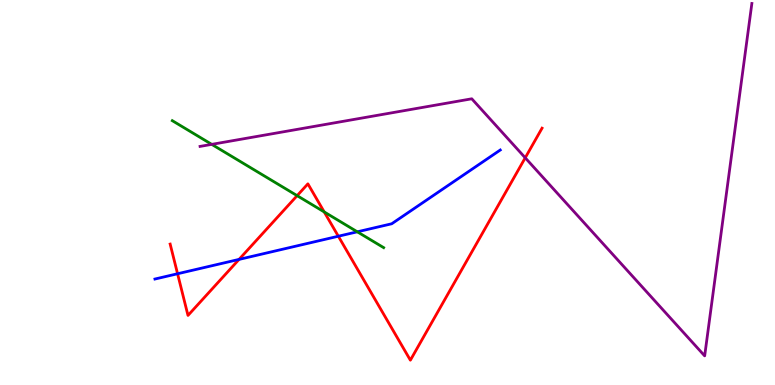[{'lines': ['blue', 'red'], 'intersections': [{'x': 2.29, 'y': 2.89}, {'x': 3.08, 'y': 3.26}, {'x': 4.37, 'y': 3.86}]}, {'lines': ['green', 'red'], 'intersections': [{'x': 3.83, 'y': 4.92}, {'x': 4.18, 'y': 4.5}]}, {'lines': ['purple', 'red'], 'intersections': [{'x': 6.78, 'y': 5.9}]}, {'lines': ['blue', 'green'], 'intersections': [{'x': 4.61, 'y': 3.98}]}, {'lines': ['blue', 'purple'], 'intersections': []}, {'lines': ['green', 'purple'], 'intersections': [{'x': 2.73, 'y': 6.25}]}]